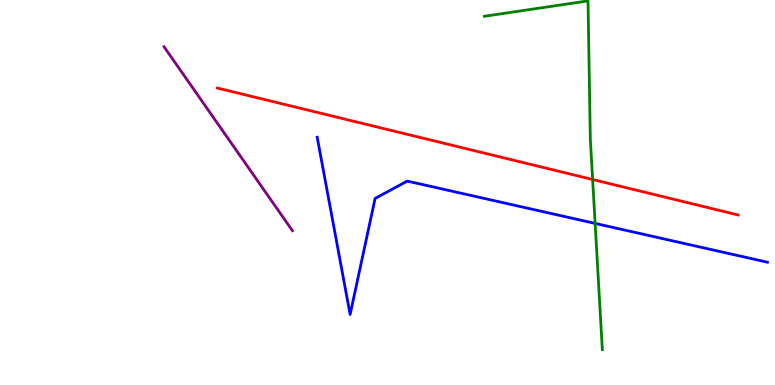[{'lines': ['blue', 'red'], 'intersections': []}, {'lines': ['green', 'red'], 'intersections': [{'x': 7.65, 'y': 5.34}]}, {'lines': ['purple', 'red'], 'intersections': []}, {'lines': ['blue', 'green'], 'intersections': [{'x': 7.68, 'y': 4.2}]}, {'lines': ['blue', 'purple'], 'intersections': []}, {'lines': ['green', 'purple'], 'intersections': []}]